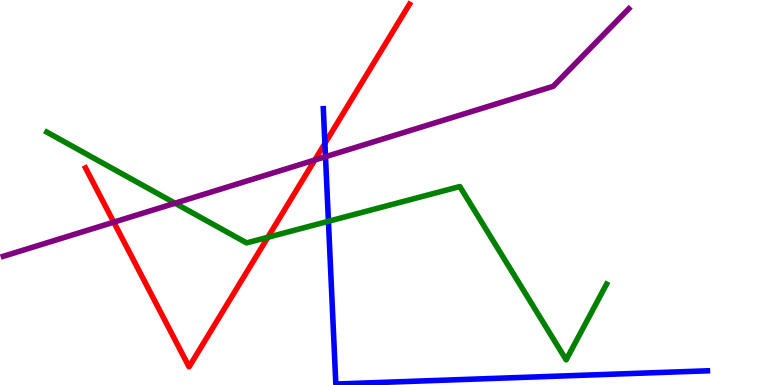[{'lines': ['blue', 'red'], 'intersections': [{'x': 4.19, 'y': 6.28}]}, {'lines': ['green', 'red'], 'intersections': [{'x': 3.46, 'y': 3.84}]}, {'lines': ['purple', 'red'], 'intersections': [{'x': 1.47, 'y': 4.23}, {'x': 4.06, 'y': 5.84}]}, {'lines': ['blue', 'green'], 'intersections': [{'x': 4.24, 'y': 4.25}]}, {'lines': ['blue', 'purple'], 'intersections': [{'x': 4.2, 'y': 5.93}]}, {'lines': ['green', 'purple'], 'intersections': [{'x': 2.26, 'y': 4.72}]}]